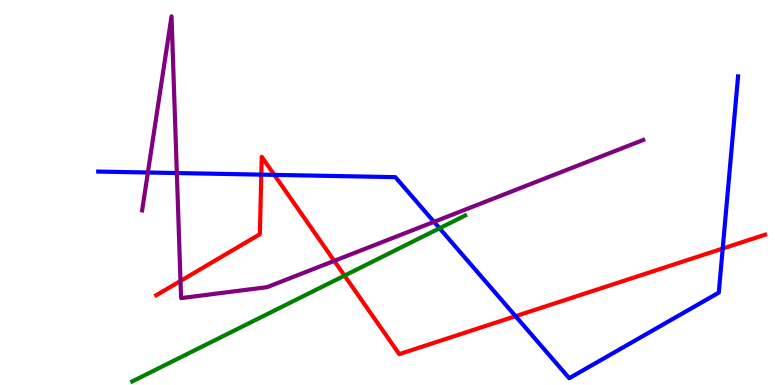[{'lines': ['blue', 'red'], 'intersections': [{'x': 3.37, 'y': 5.46}, {'x': 3.54, 'y': 5.46}, {'x': 6.65, 'y': 1.79}, {'x': 9.33, 'y': 3.54}]}, {'lines': ['green', 'red'], 'intersections': [{'x': 4.45, 'y': 2.84}]}, {'lines': ['purple', 'red'], 'intersections': [{'x': 2.33, 'y': 2.7}, {'x': 4.31, 'y': 3.22}]}, {'lines': ['blue', 'green'], 'intersections': [{'x': 5.67, 'y': 4.07}]}, {'lines': ['blue', 'purple'], 'intersections': [{'x': 1.91, 'y': 5.52}, {'x': 2.28, 'y': 5.51}, {'x': 5.6, 'y': 4.24}]}, {'lines': ['green', 'purple'], 'intersections': []}]